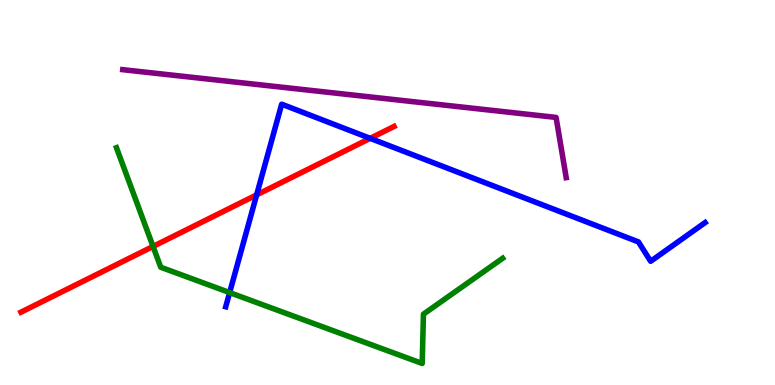[{'lines': ['blue', 'red'], 'intersections': [{'x': 3.31, 'y': 4.94}, {'x': 4.78, 'y': 6.41}]}, {'lines': ['green', 'red'], 'intersections': [{'x': 1.97, 'y': 3.6}]}, {'lines': ['purple', 'red'], 'intersections': []}, {'lines': ['blue', 'green'], 'intersections': [{'x': 2.96, 'y': 2.4}]}, {'lines': ['blue', 'purple'], 'intersections': []}, {'lines': ['green', 'purple'], 'intersections': []}]